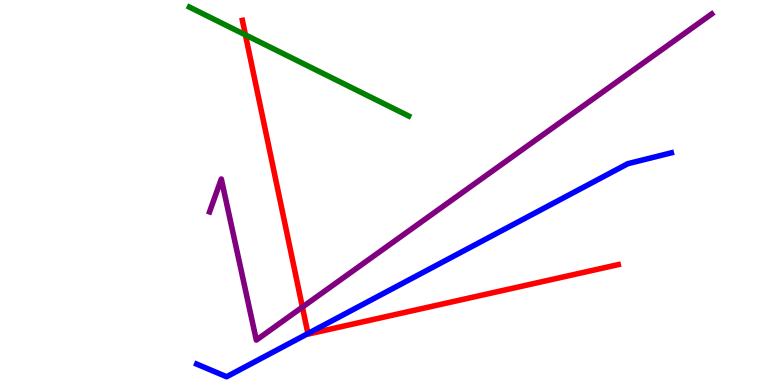[{'lines': ['blue', 'red'], 'intersections': [{'x': 3.97, 'y': 1.34}]}, {'lines': ['green', 'red'], 'intersections': [{'x': 3.17, 'y': 9.09}]}, {'lines': ['purple', 'red'], 'intersections': [{'x': 3.9, 'y': 2.02}]}, {'lines': ['blue', 'green'], 'intersections': []}, {'lines': ['blue', 'purple'], 'intersections': []}, {'lines': ['green', 'purple'], 'intersections': []}]